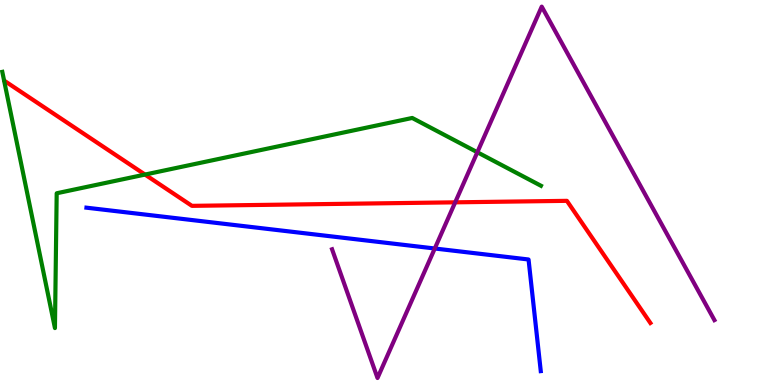[{'lines': ['blue', 'red'], 'intersections': []}, {'lines': ['green', 'red'], 'intersections': [{'x': 1.87, 'y': 5.47}]}, {'lines': ['purple', 'red'], 'intersections': [{'x': 5.87, 'y': 4.74}]}, {'lines': ['blue', 'green'], 'intersections': []}, {'lines': ['blue', 'purple'], 'intersections': [{'x': 5.61, 'y': 3.55}]}, {'lines': ['green', 'purple'], 'intersections': [{'x': 6.16, 'y': 6.05}]}]